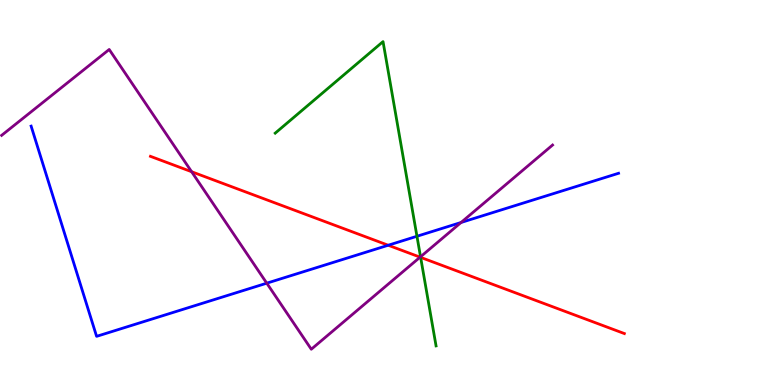[{'lines': ['blue', 'red'], 'intersections': [{'x': 5.01, 'y': 3.63}]}, {'lines': ['green', 'red'], 'intersections': [{'x': 5.43, 'y': 3.32}]}, {'lines': ['purple', 'red'], 'intersections': [{'x': 2.47, 'y': 5.54}, {'x': 5.42, 'y': 3.32}]}, {'lines': ['blue', 'green'], 'intersections': [{'x': 5.38, 'y': 3.86}]}, {'lines': ['blue', 'purple'], 'intersections': [{'x': 3.44, 'y': 2.64}, {'x': 5.95, 'y': 4.22}]}, {'lines': ['green', 'purple'], 'intersections': [{'x': 5.43, 'y': 3.33}]}]